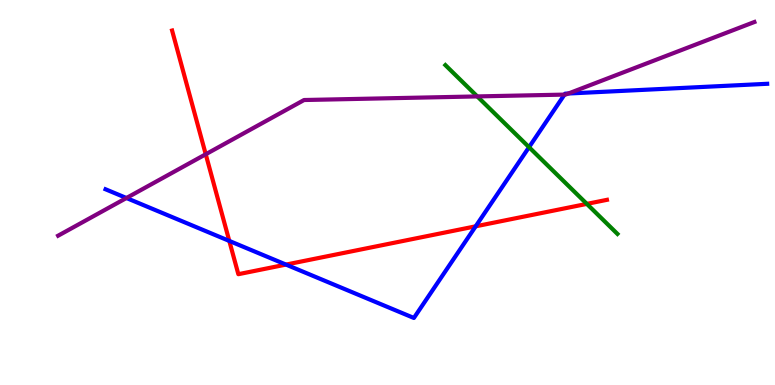[{'lines': ['blue', 'red'], 'intersections': [{'x': 2.96, 'y': 3.74}, {'x': 3.69, 'y': 3.13}, {'x': 6.14, 'y': 4.12}]}, {'lines': ['green', 'red'], 'intersections': [{'x': 7.57, 'y': 4.7}]}, {'lines': ['purple', 'red'], 'intersections': [{'x': 2.65, 'y': 5.99}]}, {'lines': ['blue', 'green'], 'intersections': [{'x': 6.83, 'y': 6.18}]}, {'lines': ['blue', 'purple'], 'intersections': [{'x': 1.63, 'y': 4.86}, {'x': 7.28, 'y': 7.54}, {'x': 7.33, 'y': 7.57}]}, {'lines': ['green', 'purple'], 'intersections': [{'x': 6.16, 'y': 7.5}]}]